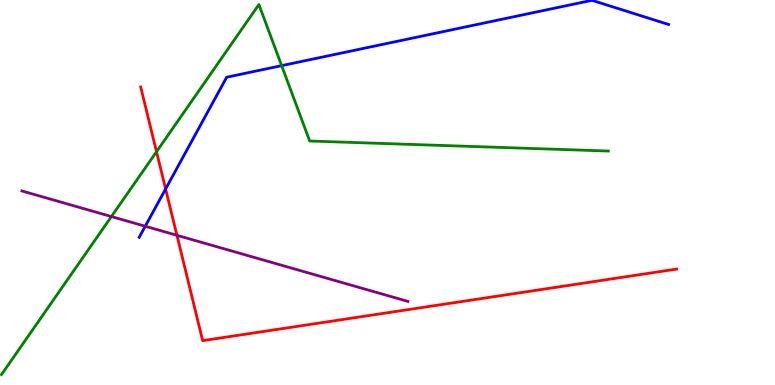[{'lines': ['blue', 'red'], 'intersections': [{'x': 2.14, 'y': 5.09}]}, {'lines': ['green', 'red'], 'intersections': [{'x': 2.02, 'y': 6.06}]}, {'lines': ['purple', 'red'], 'intersections': [{'x': 2.28, 'y': 3.89}]}, {'lines': ['blue', 'green'], 'intersections': [{'x': 3.63, 'y': 8.3}]}, {'lines': ['blue', 'purple'], 'intersections': [{'x': 1.87, 'y': 4.12}]}, {'lines': ['green', 'purple'], 'intersections': [{'x': 1.44, 'y': 4.38}]}]